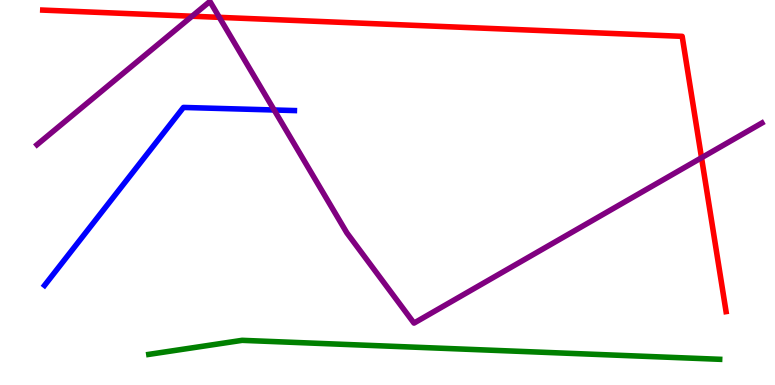[{'lines': ['blue', 'red'], 'intersections': []}, {'lines': ['green', 'red'], 'intersections': []}, {'lines': ['purple', 'red'], 'intersections': [{'x': 2.48, 'y': 9.58}, {'x': 2.83, 'y': 9.55}, {'x': 9.05, 'y': 5.9}]}, {'lines': ['blue', 'green'], 'intersections': []}, {'lines': ['blue', 'purple'], 'intersections': [{'x': 3.54, 'y': 7.14}]}, {'lines': ['green', 'purple'], 'intersections': []}]